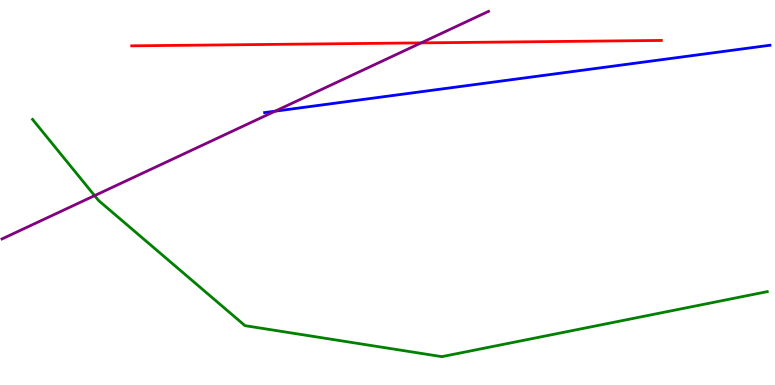[{'lines': ['blue', 'red'], 'intersections': []}, {'lines': ['green', 'red'], 'intersections': []}, {'lines': ['purple', 'red'], 'intersections': [{'x': 5.43, 'y': 8.89}]}, {'lines': ['blue', 'green'], 'intersections': []}, {'lines': ['blue', 'purple'], 'intersections': [{'x': 3.55, 'y': 7.11}]}, {'lines': ['green', 'purple'], 'intersections': [{'x': 1.22, 'y': 4.92}]}]